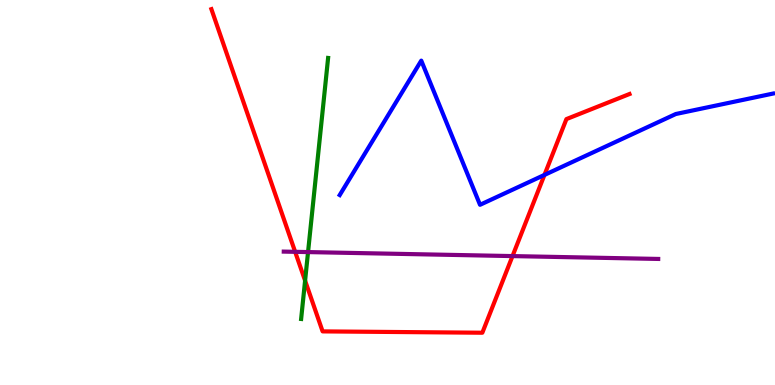[{'lines': ['blue', 'red'], 'intersections': [{'x': 7.03, 'y': 5.46}]}, {'lines': ['green', 'red'], 'intersections': [{'x': 3.94, 'y': 2.71}]}, {'lines': ['purple', 'red'], 'intersections': [{'x': 3.81, 'y': 3.46}, {'x': 6.61, 'y': 3.35}]}, {'lines': ['blue', 'green'], 'intersections': []}, {'lines': ['blue', 'purple'], 'intersections': []}, {'lines': ['green', 'purple'], 'intersections': [{'x': 3.97, 'y': 3.45}]}]